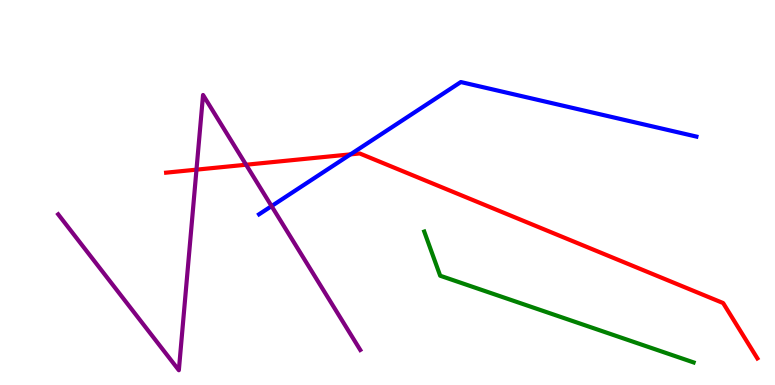[{'lines': ['blue', 'red'], 'intersections': [{'x': 4.52, 'y': 5.99}]}, {'lines': ['green', 'red'], 'intersections': []}, {'lines': ['purple', 'red'], 'intersections': [{'x': 2.54, 'y': 5.59}, {'x': 3.18, 'y': 5.72}]}, {'lines': ['blue', 'green'], 'intersections': []}, {'lines': ['blue', 'purple'], 'intersections': [{'x': 3.5, 'y': 4.65}]}, {'lines': ['green', 'purple'], 'intersections': []}]